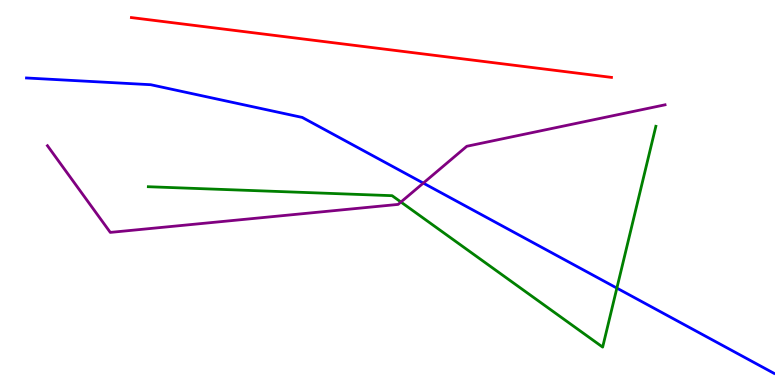[{'lines': ['blue', 'red'], 'intersections': []}, {'lines': ['green', 'red'], 'intersections': []}, {'lines': ['purple', 'red'], 'intersections': []}, {'lines': ['blue', 'green'], 'intersections': [{'x': 7.96, 'y': 2.52}]}, {'lines': ['blue', 'purple'], 'intersections': [{'x': 5.46, 'y': 5.24}]}, {'lines': ['green', 'purple'], 'intersections': [{'x': 5.17, 'y': 4.75}]}]